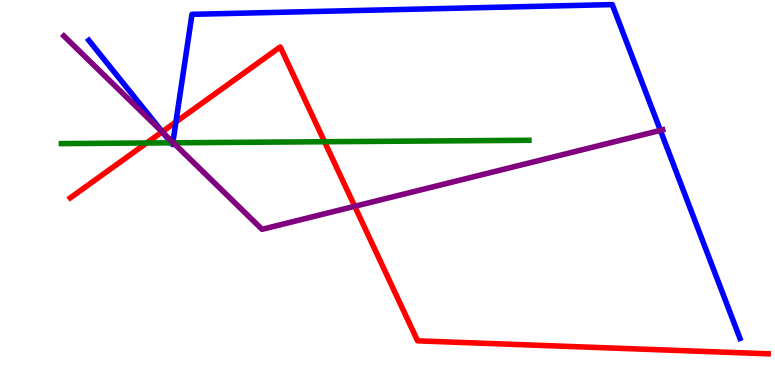[{'lines': ['blue', 'red'], 'intersections': [{'x': 2.09, 'y': 6.58}, {'x': 2.27, 'y': 6.83}]}, {'lines': ['green', 'red'], 'intersections': [{'x': 1.89, 'y': 6.29}, {'x': 4.19, 'y': 6.32}]}, {'lines': ['purple', 'red'], 'intersections': [{'x': 2.09, 'y': 6.58}, {'x': 4.58, 'y': 4.64}]}, {'lines': ['blue', 'green'], 'intersections': [{'x': 2.21, 'y': 6.29}, {'x': 2.23, 'y': 6.29}]}, {'lines': ['blue', 'purple'], 'intersections': [{'x': 2.1, 'y': 6.55}, {'x': 2.23, 'y': 6.3}, {'x': 8.52, 'y': 6.61}]}, {'lines': ['green', 'purple'], 'intersections': [{'x': 2.24, 'y': 6.29}]}]